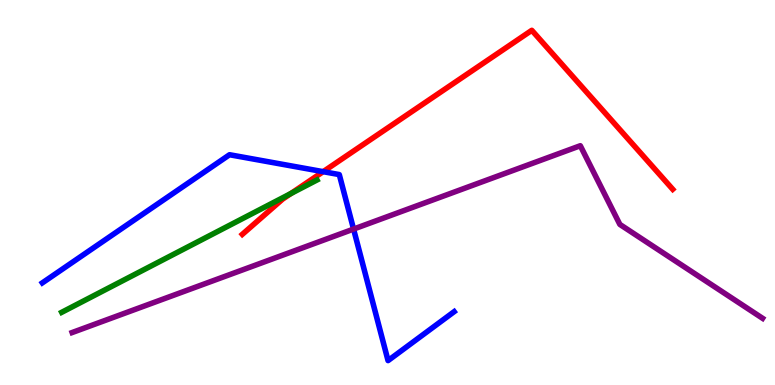[{'lines': ['blue', 'red'], 'intersections': [{'x': 4.17, 'y': 5.54}]}, {'lines': ['green', 'red'], 'intersections': [{'x': 3.75, 'y': 4.97}]}, {'lines': ['purple', 'red'], 'intersections': []}, {'lines': ['blue', 'green'], 'intersections': []}, {'lines': ['blue', 'purple'], 'intersections': [{'x': 4.56, 'y': 4.05}]}, {'lines': ['green', 'purple'], 'intersections': []}]